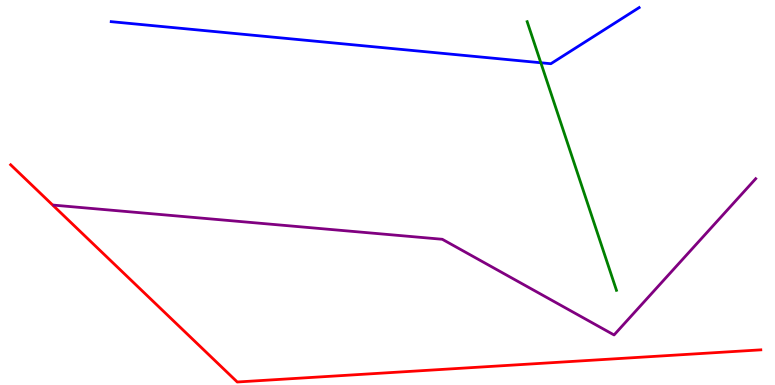[{'lines': ['blue', 'red'], 'intersections': []}, {'lines': ['green', 'red'], 'intersections': []}, {'lines': ['purple', 'red'], 'intersections': []}, {'lines': ['blue', 'green'], 'intersections': [{'x': 6.98, 'y': 8.37}]}, {'lines': ['blue', 'purple'], 'intersections': []}, {'lines': ['green', 'purple'], 'intersections': []}]